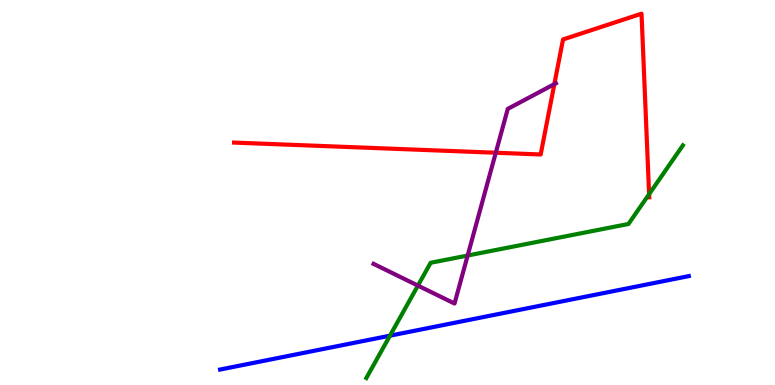[{'lines': ['blue', 'red'], 'intersections': []}, {'lines': ['green', 'red'], 'intersections': [{'x': 8.38, 'y': 4.96}]}, {'lines': ['purple', 'red'], 'intersections': [{'x': 6.4, 'y': 6.03}, {'x': 7.15, 'y': 7.81}]}, {'lines': ['blue', 'green'], 'intersections': [{'x': 5.03, 'y': 1.28}]}, {'lines': ['blue', 'purple'], 'intersections': []}, {'lines': ['green', 'purple'], 'intersections': [{'x': 5.39, 'y': 2.58}, {'x': 6.03, 'y': 3.36}]}]